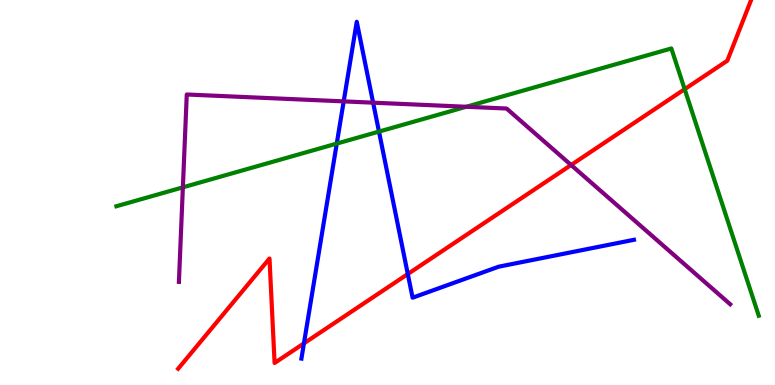[{'lines': ['blue', 'red'], 'intersections': [{'x': 3.92, 'y': 1.08}, {'x': 5.26, 'y': 2.88}]}, {'lines': ['green', 'red'], 'intersections': [{'x': 8.83, 'y': 7.68}]}, {'lines': ['purple', 'red'], 'intersections': [{'x': 7.37, 'y': 5.71}]}, {'lines': ['blue', 'green'], 'intersections': [{'x': 4.35, 'y': 6.27}, {'x': 4.89, 'y': 6.58}]}, {'lines': ['blue', 'purple'], 'intersections': [{'x': 4.43, 'y': 7.37}, {'x': 4.81, 'y': 7.33}]}, {'lines': ['green', 'purple'], 'intersections': [{'x': 2.36, 'y': 5.13}, {'x': 6.02, 'y': 7.23}]}]